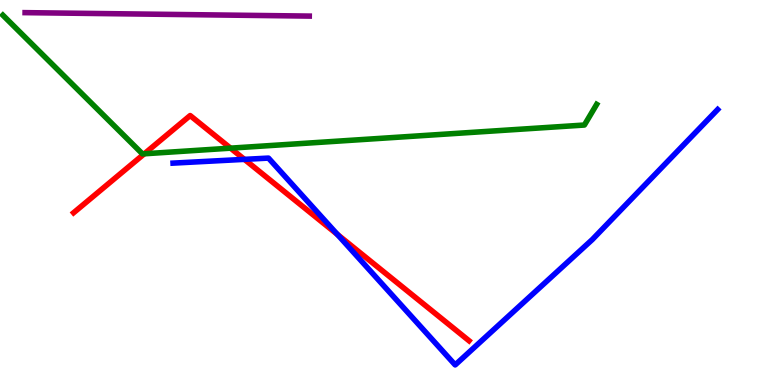[{'lines': ['blue', 'red'], 'intersections': [{'x': 3.15, 'y': 5.86}, {'x': 4.35, 'y': 3.91}]}, {'lines': ['green', 'red'], 'intersections': [{'x': 1.86, 'y': 6.01}, {'x': 2.97, 'y': 6.15}]}, {'lines': ['purple', 'red'], 'intersections': []}, {'lines': ['blue', 'green'], 'intersections': []}, {'lines': ['blue', 'purple'], 'intersections': []}, {'lines': ['green', 'purple'], 'intersections': []}]